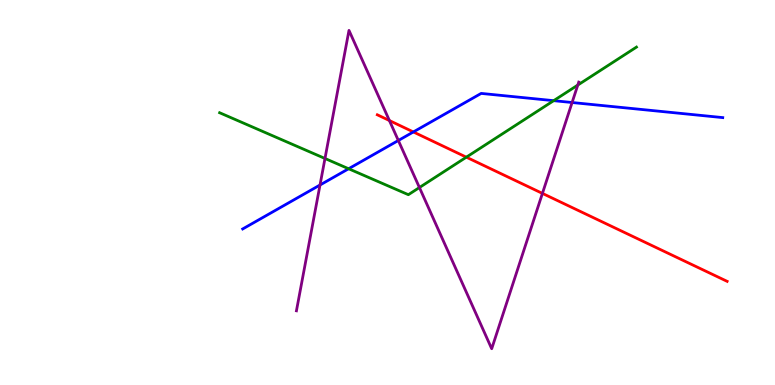[{'lines': ['blue', 'red'], 'intersections': [{'x': 5.33, 'y': 6.57}]}, {'lines': ['green', 'red'], 'intersections': [{'x': 6.02, 'y': 5.92}]}, {'lines': ['purple', 'red'], 'intersections': [{'x': 5.02, 'y': 6.87}, {'x': 7.0, 'y': 4.98}]}, {'lines': ['blue', 'green'], 'intersections': [{'x': 4.5, 'y': 5.62}, {'x': 7.14, 'y': 7.39}]}, {'lines': ['blue', 'purple'], 'intersections': [{'x': 4.13, 'y': 5.19}, {'x': 5.14, 'y': 6.35}, {'x': 7.38, 'y': 7.34}]}, {'lines': ['green', 'purple'], 'intersections': [{'x': 4.19, 'y': 5.88}, {'x': 5.41, 'y': 5.13}, {'x': 7.46, 'y': 7.79}]}]